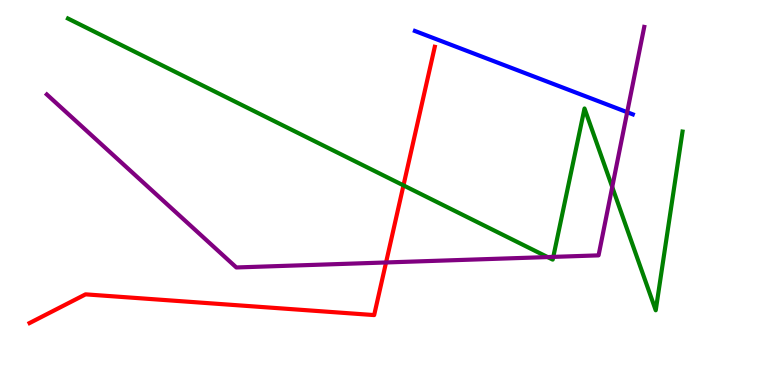[{'lines': ['blue', 'red'], 'intersections': []}, {'lines': ['green', 'red'], 'intersections': [{'x': 5.21, 'y': 5.18}]}, {'lines': ['purple', 'red'], 'intersections': [{'x': 4.98, 'y': 3.18}]}, {'lines': ['blue', 'green'], 'intersections': []}, {'lines': ['blue', 'purple'], 'intersections': [{'x': 8.09, 'y': 7.09}]}, {'lines': ['green', 'purple'], 'intersections': [{'x': 7.07, 'y': 3.32}, {'x': 7.14, 'y': 3.33}, {'x': 7.9, 'y': 5.14}]}]